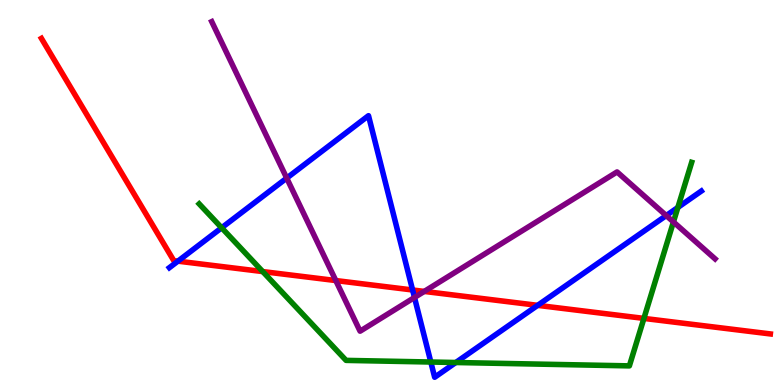[{'lines': ['blue', 'red'], 'intersections': [{'x': 2.3, 'y': 3.22}, {'x': 5.32, 'y': 2.47}, {'x': 6.94, 'y': 2.07}]}, {'lines': ['green', 'red'], 'intersections': [{'x': 3.39, 'y': 2.95}, {'x': 8.31, 'y': 1.73}]}, {'lines': ['purple', 'red'], 'intersections': [{'x': 4.33, 'y': 2.71}, {'x': 5.47, 'y': 2.43}]}, {'lines': ['blue', 'green'], 'intersections': [{'x': 2.86, 'y': 4.08}, {'x': 5.56, 'y': 0.597}, {'x': 5.88, 'y': 0.584}, {'x': 8.75, 'y': 4.61}]}, {'lines': ['blue', 'purple'], 'intersections': [{'x': 3.7, 'y': 5.37}, {'x': 5.35, 'y': 2.27}, {'x': 8.6, 'y': 4.4}]}, {'lines': ['green', 'purple'], 'intersections': [{'x': 8.69, 'y': 4.24}]}]